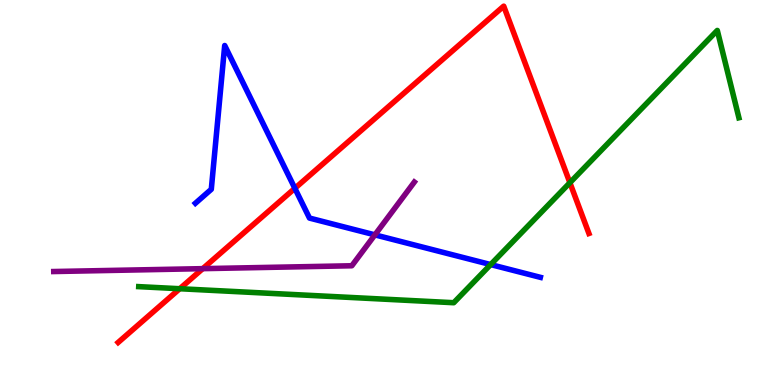[{'lines': ['blue', 'red'], 'intersections': [{'x': 3.8, 'y': 5.11}]}, {'lines': ['green', 'red'], 'intersections': [{'x': 2.32, 'y': 2.5}, {'x': 7.35, 'y': 5.25}]}, {'lines': ['purple', 'red'], 'intersections': [{'x': 2.62, 'y': 3.02}]}, {'lines': ['blue', 'green'], 'intersections': [{'x': 6.33, 'y': 3.13}]}, {'lines': ['blue', 'purple'], 'intersections': [{'x': 4.84, 'y': 3.9}]}, {'lines': ['green', 'purple'], 'intersections': []}]